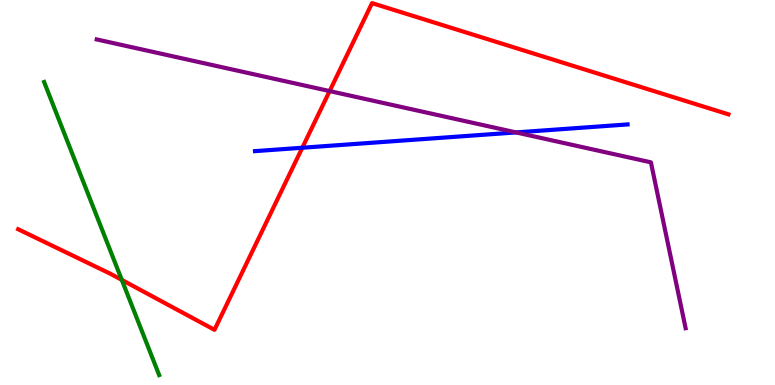[{'lines': ['blue', 'red'], 'intersections': [{'x': 3.9, 'y': 6.16}]}, {'lines': ['green', 'red'], 'intersections': [{'x': 1.57, 'y': 2.73}]}, {'lines': ['purple', 'red'], 'intersections': [{'x': 4.25, 'y': 7.63}]}, {'lines': ['blue', 'green'], 'intersections': []}, {'lines': ['blue', 'purple'], 'intersections': [{'x': 6.66, 'y': 6.56}]}, {'lines': ['green', 'purple'], 'intersections': []}]